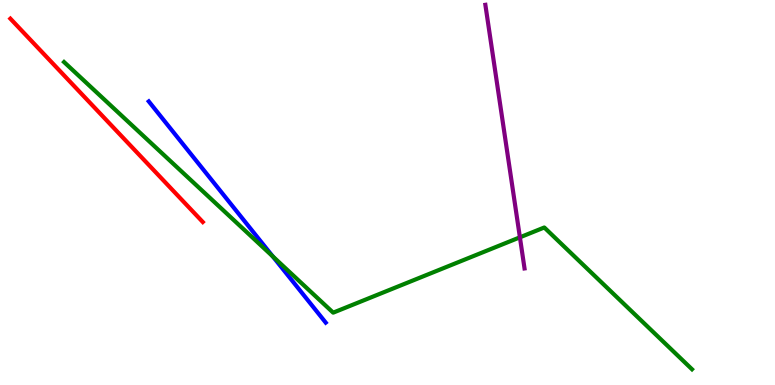[{'lines': ['blue', 'red'], 'intersections': []}, {'lines': ['green', 'red'], 'intersections': []}, {'lines': ['purple', 'red'], 'intersections': []}, {'lines': ['blue', 'green'], 'intersections': [{'x': 3.52, 'y': 3.34}]}, {'lines': ['blue', 'purple'], 'intersections': []}, {'lines': ['green', 'purple'], 'intersections': [{'x': 6.71, 'y': 3.84}]}]